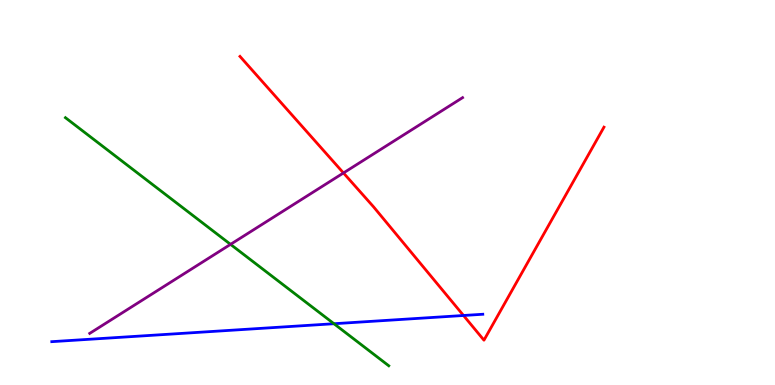[{'lines': ['blue', 'red'], 'intersections': [{'x': 5.98, 'y': 1.81}]}, {'lines': ['green', 'red'], 'intersections': []}, {'lines': ['purple', 'red'], 'intersections': [{'x': 4.43, 'y': 5.51}]}, {'lines': ['blue', 'green'], 'intersections': [{'x': 4.31, 'y': 1.59}]}, {'lines': ['blue', 'purple'], 'intersections': []}, {'lines': ['green', 'purple'], 'intersections': [{'x': 2.97, 'y': 3.65}]}]